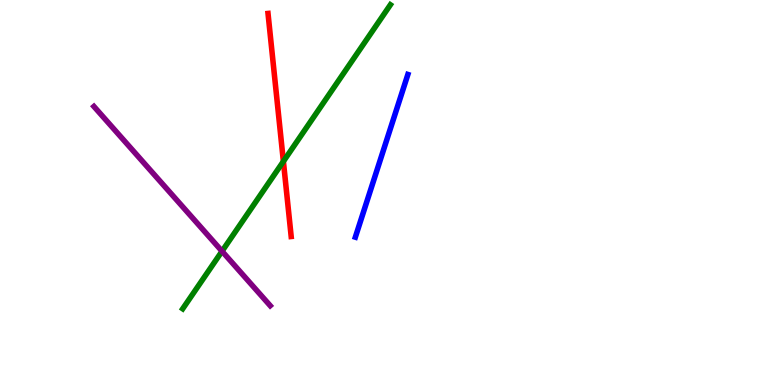[{'lines': ['blue', 'red'], 'intersections': []}, {'lines': ['green', 'red'], 'intersections': [{'x': 3.66, 'y': 5.81}]}, {'lines': ['purple', 'red'], 'intersections': []}, {'lines': ['blue', 'green'], 'intersections': []}, {'lines': ['blue', 'purple'], 'intersections': []}, {'lines': ['green', 'purple'], 'intersections': [{'x': 2.86, 'y': 3.47}]}]